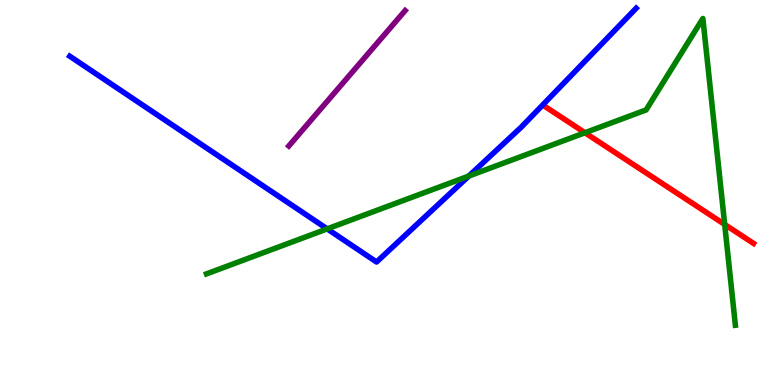[{'lines': ['blue', 'red'], 'intersections': []}, {'lines': ['green', 'red'], 'intersections': [{'x': 7.55, 'y': 6.55}, {'x': 9.35, 'y': 4.17}]}, {'lines': ['purple', 'red'], 'intersections': []}, {'lines': ['blue', 'green'], 'intersections': [{'x': 4.22, 'y': 4.06}, {'x': 6.05, 'y': 5.43}]}, {'lines': ['blue', 'purple'], 'intersections': []}, {'lines': ['green', 'purple'], 'intersections': []}]